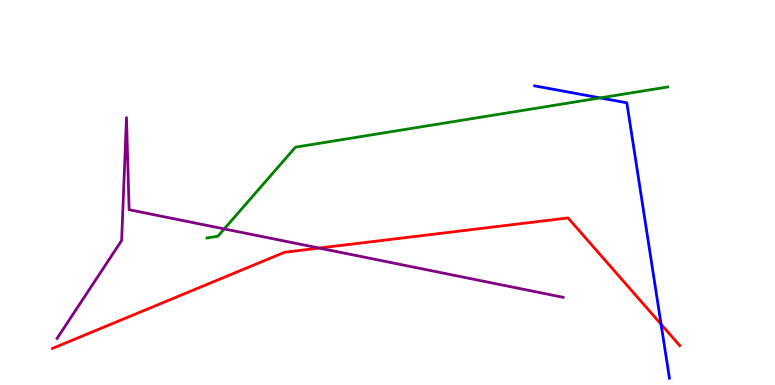[{'lines': ['blue', 'red'], 'intersections': [{'x': 8.53, 'y': 1.58}]}, {'lines': ['green', 'red'], 'intersections': []}, {'lines': ['purple', 'red'], 'intersections': [{'x': 4.12, 'y': 3.56}]}, {'lines': ['blue', 'green'], 'intersections': [{'x': 7.74, 'y': 7.46}]}, {'lines': ['blue', 'purple'], 'intersections': []}, {'lines': ['green', 'purple'], 'intersections': [{'x': 2.89, 'y': 4.05}]}]